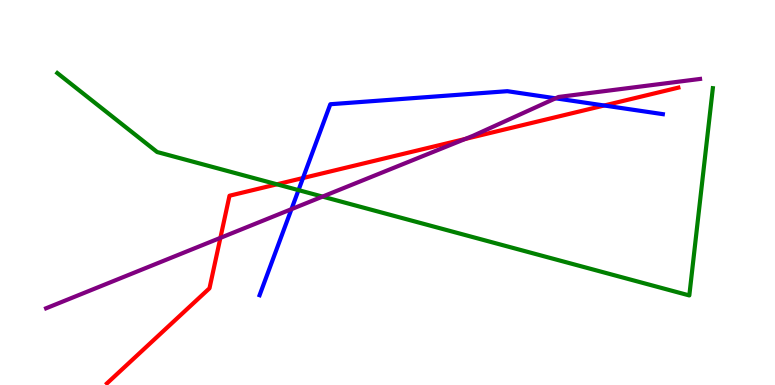[{'lines': ['blue', 'red'], 'intersections': [{'x': 3.91, 'y': 5.38}, {'x': 7.8, 'y': 7.26}]}, {'lines': ['green', 'red'], 'intersections': [{'x': 3.57, 'y': 5.21}]}, {'lines': ['purple', 'red'], 'intersections': [{'x': 2.84, 'y': 3.82}, {'x': 6.0, 'y': 6.39}]}, {'lines': ['blue', 'green'], 'intersections': [{'x': 3.85, 'y': 5.06}]}, {'lines': ['blue', 'purple'], 'intersections': [{'x': 3.76, 'y': 4.57}, {'x': 7.17, 'y': 7.45}]}, {'lines': ['green', 'purple'], 'intersections': [{'x': 4.16, 'y': 4.89}]}]